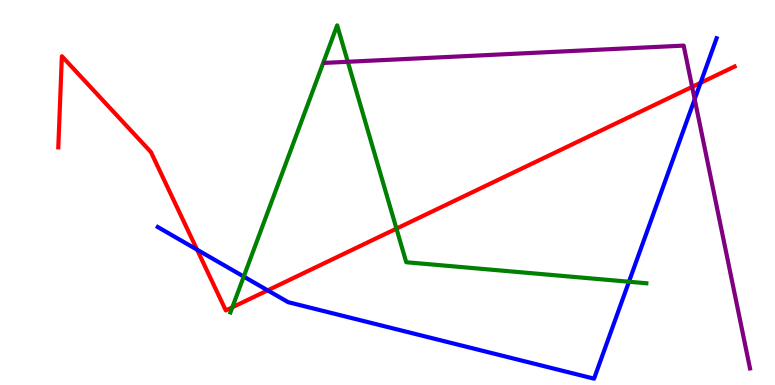[{'lines': ['blue', 'red'], 'intersections': [{'x': 2.54, 'y': 3.51}, {'x': 3.45, 'y': 2.46}, {'x': 9.04, 'y': 7.85}]}, {'lines': ['green', 'red'], 'intersections': [{'x': 3.0, 'y': 2.02}, {'x': 5.12, 'y': 4.06}]}, {'lines': ['purple', 'red'], 'intersections': [{'x': 8.93, 'y': 7.74}]}, {'lines': ['blue', 'green'], 'intersections': [{'x': 3.15, 'y': 2.82}, {'x': 8.12, 'y': 2.68}]}, {'lines': ['blue', 'purple'], 'intersections': [{'x': 8.96, 'y': 7.42}]}, {'lines': ['green', 'purple'], 'intersections': [{'x': 4.49, 'y': 8.4}]}]